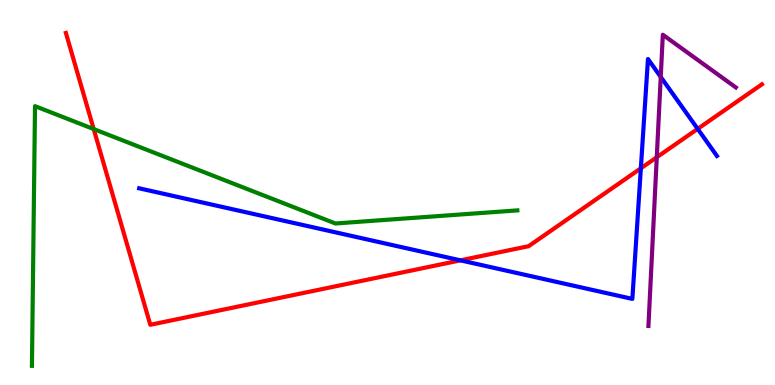[{'lines': ['blue', 'red'], 'intersections': [{'x': 5.94, 'y': 3.24}, {'x': 8.27, 'y': 5.63}, {'x': 9.0, 'y': 6.65}]}, {'lines': ['green', 'red'], 'intersections': [{'x': 1.21, 'y': 6.65}]}, {'lines': ['purple', 'red'], 'intersections': [{'x': 8.47, 'y': 5.92}]}, {'lines': ['blue', 'green'], 'intersections': []}, {'lines': ['blue', 'purple'], 'intersections': [{'x': 8.53, 'y': 8.0}]}, {'lines': ['green', 'purple'], 'intersections': []}]